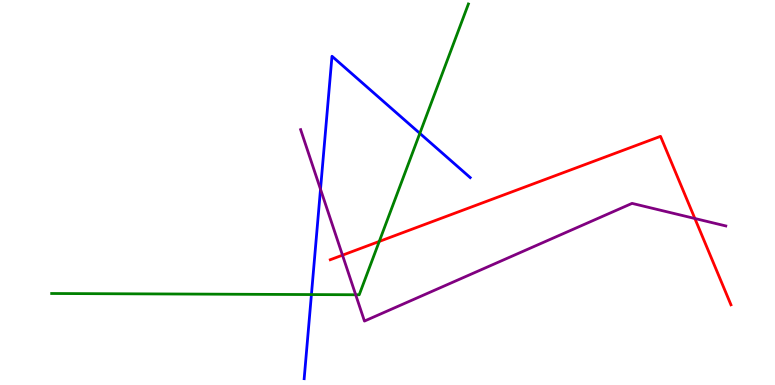[{'lines': ['blue', 'red'], 'intersections': []}, {'lines': ['green', 'red'], 'intersections': [{'x': 4.89, 'y': 3.73}]}, {'lines': ['purple', 'red'], 'intersections': [{'x': 4.42, 'y': 3.37}, {'x': 8.97, 'y': 4.32}]}, {'lines': ['blue', 'green'], 'intersections': [{'x': 4.02, 'y': 2.35}, {'x': 5.42, 'y': 6.54}]}, {'lines': ['blue', 'purple'], 'intersections': [{'x': 4.14, 'y': 5.08}]}, {'lines': ['green', 'purple'], 'intersections': [{'x': 4.59, 'y': 2.34}]}]